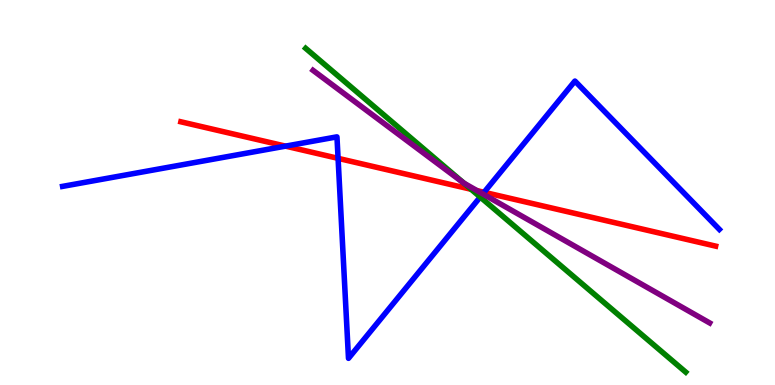[{'lines': ['blue', 'red'], 'intersections': [{'x': 3.68, 'y': 6.2}, {'x': 4.36, 'y': 5.89}, {'x': 6.25, 'y': 5.01}]}, {'lines': ['green', 'red'], 'intersections': [{'x': 6.08, 'y': 5.08}]}, {'lines': ['purple', 'red'], 'intersections': [{'x': 6.16, 'y': 5.05}]}, {'lines': ['blue', 'green'], 'intersections': [{'x': 6.2, 'y': 4.88}]}, {'lines': ['blue', 'purple'], 'intersections': [{'x': 6.23, 'y': 4.96}]}, {'lines': ['green', 'purple'], 'intersections': [{'x': 5.99, 'y': 5.24}]}]